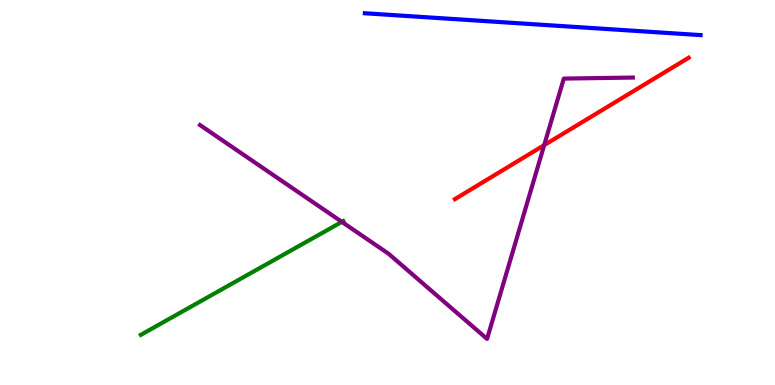[{'lines': ['blue', 'red'], 'intersections': []}, {'lines': ['green', 'red'], 'intersections': []}, {'lines': ['purple', 'red'], 'intersections': [{'x': 7.02, 'y': 6.23}]}, {'lines': ['blue', 'green'], 'intersections': []}, {'lines': ['blue', 'purple'], 'intersections': []}, {'lines': ['green', 'purple'], 'intersections': [{'x': 4.41, 'y': 4.24}]}]